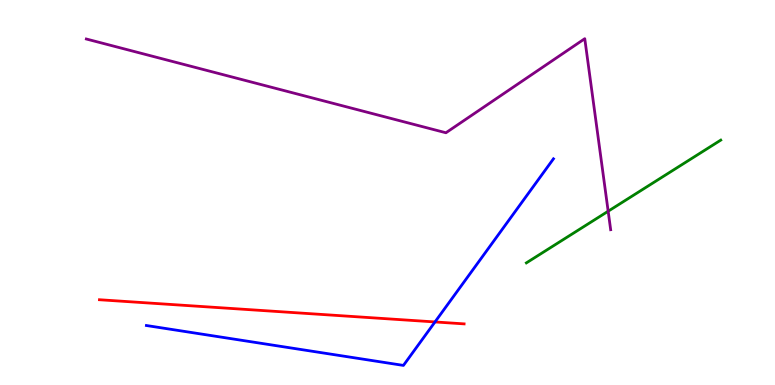[{'lines': ['blue', 'red'], 'intersections': [{'x': 5.61, 'y': 1.64}]}, {'lines': ['green', 'red'], 'intersections': []}, {'lines': ['purple', 'red'], 'intersections': []}, {'lines': ['blue', 'green'], 'intersections': []}, {'lines': ['blue', 'purple'], 'intersections': []}, {'lines': ['green', 'purple'], 'intersections': [{'x': 7.85, 'y': 4.51}]}]